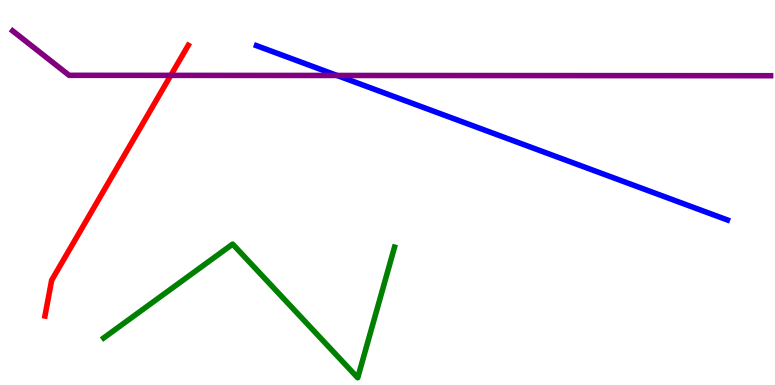[{'lines': ['blue', 'red'], 'intersections': []}, {'lines': ['green', 'red'], 'intersections': []}, {'lines': ['purple', 'red'], 'intersections': [{'x': 2.2, 'y': 8.04}]}, {'lines': ['blue', 'green'], 'intersections': []}, {'lines': ['blue', 'purple'], 'intersections': [{'x': 4.35, 'y': 8.04}]}, {'lines': ['green', 'purple'], 'intersections': []}]